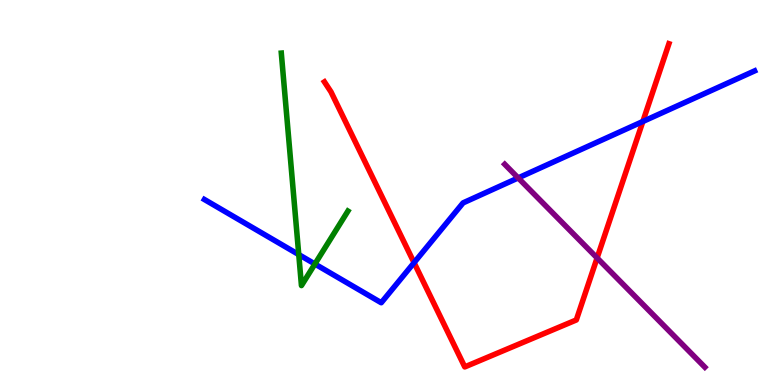[{'lines': ['blue', 'red'], 'intersections': [{'x': 5.34, 'y': 3.18}, {'x': 8.29, 'y': 6.84}]}, {'lines': ['green', 'red'], 'intersections': []}, {'lines': ['purple', 'red'], 'intersections': [{'x': 7.7, 'y': 3.3}]}, {'lines': ['blue', 'green'], 'intersections': [{'x': 3.85, 'y': 3.39}, {'x': 4.06, 'y': 3.14}]}, {'lines': ['blue', 'purple'], 'intersections': [{'x': 6.69, 'y': 5.38}]}, {'lines': ['green', 'purple'], 'intersections': []}]